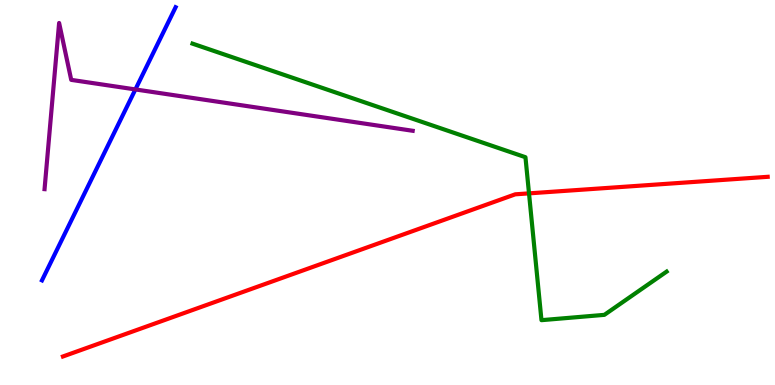[{'lines': ['blue', 'red'], 'intersections': []}, {'lines': ['green', 'red'], 'intersections': [{'x': 6.83, 'y': 4.98}]}, {'lines': ['purple', 'red'], 'intersections': []}, {'lines': ['blue', 'green'], 'intersections': []}, {'lines': ['blue', 'purple'], 'intersections': [{'x': 1.75, 'y': 7.68}]}, {'lines': ['green', 'purple'], 'intersections': []}]